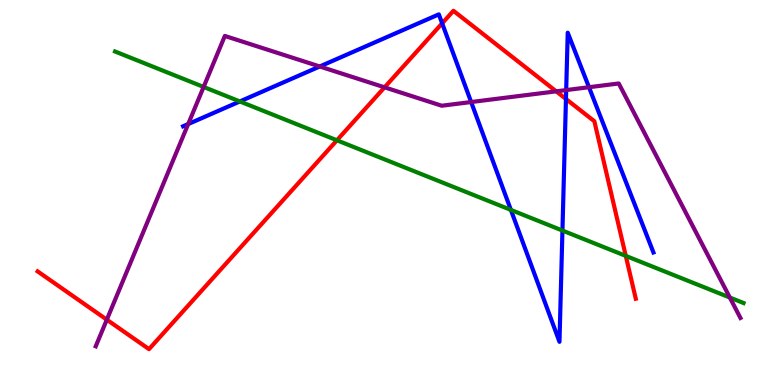[{'lines': ['blue', 'red'], 'intersections': [{'x': 5.71, 'y': 9.39}, {'x': 7.3, 'y': 7.43}]}, {'lines': ['green', 'red'], 'intersections': [{'x': 4.35, 'y': 6.36}, {'x': 8.07, 'y': 3.35}]}, {'lines': ['purple', 'red'], 'intersections': [{'x': 1.38, 'y': 1.7}, {'x': 4.96, 'y': 7.73}, {'x': 7.18, 'y': 7.63}]}, {'lines': ['blue', 'green'], 'intersections': [{'x': 3.09, 'y': 7.36}, {'x': 6.59, 'y': 4.55}, {'x': 7.26, 'y': 4.01}]}, {'lines': ['blue', 'purple'], 'intersections': [{'x': 2.43, 'y': 6.78}, {'x': 4.13, 'y': 8.27}, {'x': 6.08, 'y': 7.35}, {'x': 7.31, 'y': 7.66}, {'x': 7.6, 'y': 7.73}]}, {'lines': ['green', 'purple'], 'intersections': [{'x': 2.63, 'y': 7.74}, {'x': 9.42, 'y': 2.27}]}]